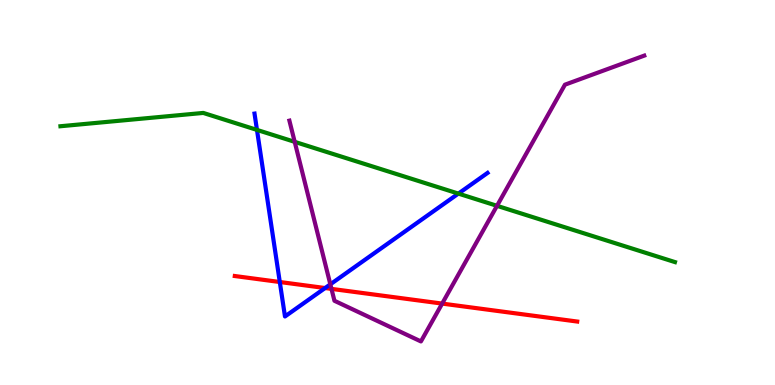[{'lines': ['blue', 'red'], 'intersections': [{'x': 3.61, 'y': 2.68}, {'x': 4.19, 'y': 2.52}]}, {'lines': ['green', 'red'], 'intersections': []}, {'lines': ['purple', 'red'], 'intersections': [{'x': 4.28, 'y': 2.5}, {'x': 5.71, 'y': 2.11}]}, {'lines': ['blue', 'green'], 'intersections': [{'x': 3.32, 'y': 6.63}, {'x': 5.91, 'y': 4.97}]}, {'lines': ['blue', 'purple'], 'intersections': [{'x': 4.26, 'y': 2.61}]}, {'lines': ['green', 'purple'], 'intersections': [{'x': 3.8, 'y': 6.32}, {'x': 6.41, 'y': 4.65}]}]